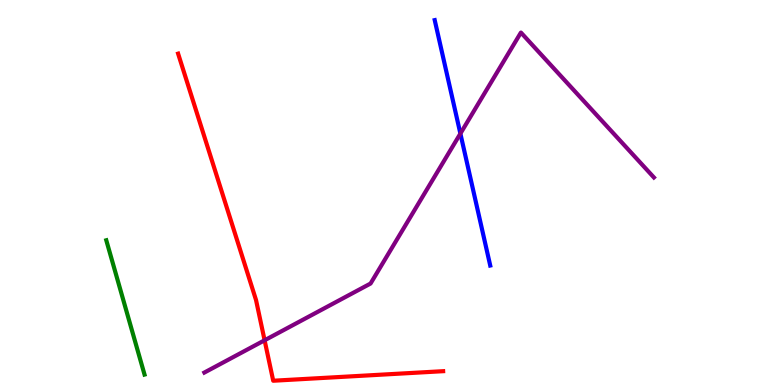[{'lines': ['blue', 'red'], 'intersections': []}, {'lines': ['green', 'red'], 'intersections': []}, {'lines': ['purple', 'red'], 'intersections': [{'x': 3.41, 'y': 1.16}]}, {'lines': ['blue', 'green'], 'intersections': []}, {'lines': ['blue', 'purple'], 'intersections': [{'x': 5.94, 'y': 6.53}]}, {'lines': ['green', 'purple'], 'intersections': []}]